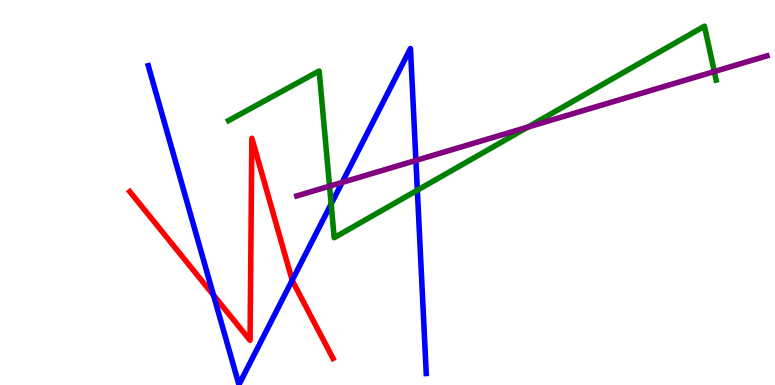[{'lines': ['blue', 'red'], 'intersections': [{'x': 2.75, 'y': 2.33}, {'x': 3.77, 'y': 2.72}]}, {'lines': ['green', 'red'], 'intersections': []}, {'lines': ['purple', 'red'], 'intersections': []}, {'lines': ['blue', 'green'], 'intersections': [{'x': 4.27, 'y': 4.7}, {'x': 5.39, 'y': 5.06}]}, {'lines': ['blue', 'purple'], 'intersections': [{'x': 4.41, 'y': 5.26}, {'x': 5.37, 'y': 5.83}]}, {'lines': ['green', 'purple'], 'intersections': [{'x': 4.25, 'y': 5.16}, {'x': 6.81, 'y': 6.7}, {'x': 9.22, 'y': 8.14}]}]